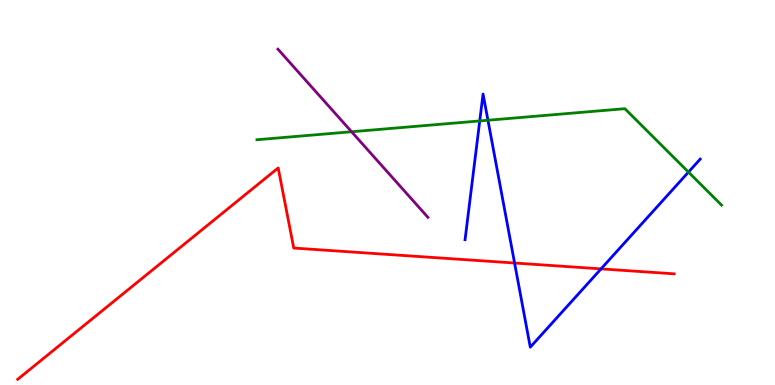[{'lines': ['blue', 'red'], 'intersections': [{'x': 6.64, 'y': 3.17}, {'x': 7.76, 'y': 3.02}]}, {'lines': ['green', 'red'], 'intersections': []}, {'lines': ['purple', 'red'], 'intersections': []}, {'lines': ['blue', 'green'], 'intersections': [{'x': 6.19, 'y': 6.86}, {'x': 6.3, 'y': 6.88}, {'x': 8.88, 'y': 5.53}]}, {'lines': ['blue', 'purple'], 'intersections': []}, {'lines': ['green', 'purple'], 'intersections': [{'x': 4.54, 'y': 6.58}]}]